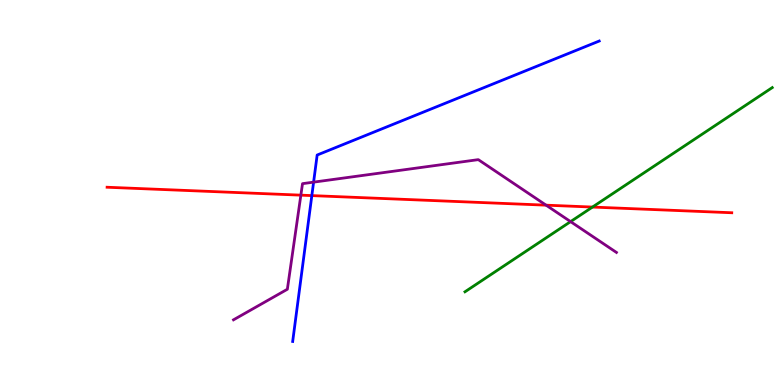[{'lines': ['blue', 'red'], 'intersections': [{'x': 4.02, 'y': 4.92}]}, {'lines': ['green', 'red'], 'intersections': [{'x': 7.64, 'y': 4.62}]}, {'lines': ['purple', 'red'], 'intersections': [{'x': 3.88, 'y': 4.93}, {'x': 7.05, 'y': 4.67}]}, {'lines': ['blue', 'green'], 'intersections': []}, {'lines': ['blue', 'purple'], 'intersections': [{'x': 4.05, 'y': 5.27}]}, {'lines': ['green', 'purple'], 'intersections': [{'x': 7.36, 'y': 4.24}]}]